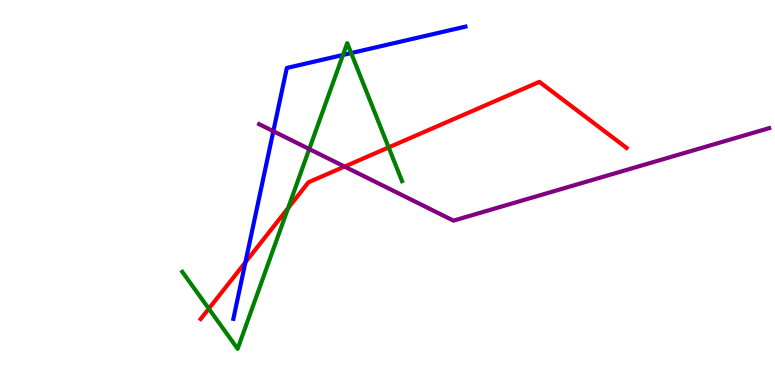[{'lines': ['blue', 'red'], 'intersections': [{'x': 3.17, 'y': 3.19}]}, {'lines': ['green', 'red'], 'intersections': [{'x': 2.69, 'y': 1.98}, {'x': 3.72, 'y': 4.59}, {'x': 5.01, 'y': 6.17}]}, {'lines': ['purple', 'red'], 'intersections': [{'x': 4.45, 'y': 5.67}]}, {'lines': ['blue', 'green'], 'intersections': [{'x': 4.43, 'y': 8.57}, {'x': 4.53, 'y': 8.62}]}, {'lines': ['blue', 'purple'], 'intersections': [{'x': 3.53, 'y': 6.59}]}, {'lines': ['green', 'purple'], 'intersections': [{'x': 3.99, 'y': 6.13}]}]